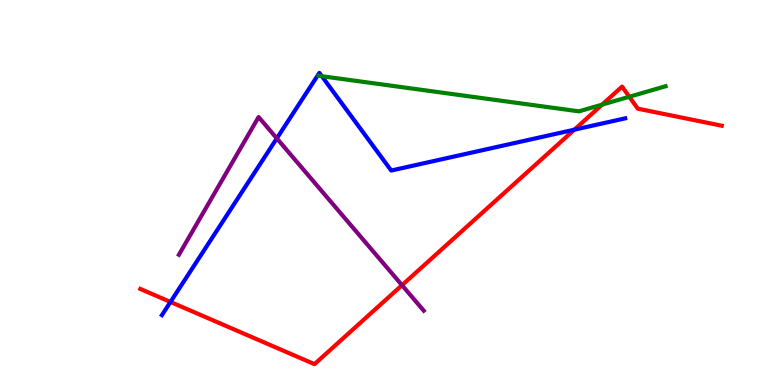[{'lines': ['blue', 'red'], 'intersections': [{'x': 2.2, 'y': 2.16}, {'x': 7.41, 'y': 6.63}]}, {'lines': ['green', 'red'], 'intersections': [{'x': 7.77, 'y': 7.28}, {'x': 8.12, 'y': 7.49}]}, {'lines': ['purple', 'red'], 'intersections': [{'x': 5.19, 'y': 2.59}]}, {'lines': ['blue', 'green'], 'intersections': [{'x': 4.15, 'y': 8.02}]}, {'lines': ['blue', 'purple'], 'intersections': [{'x': 3.57, 'y': 6.41}]}, {'lines': ['green', 'purple'], 'intersections': []}]